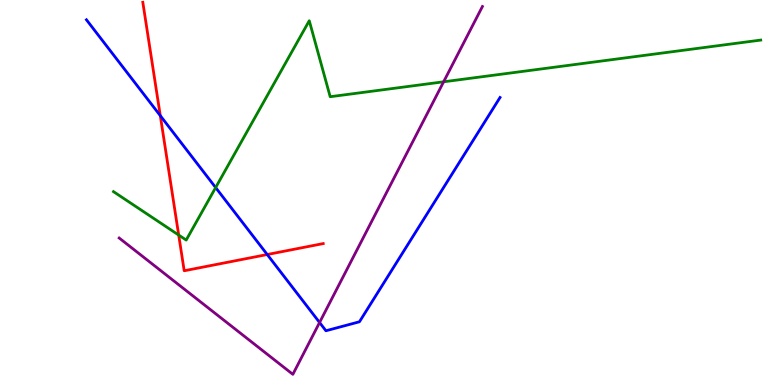[{'lines': ['blue', 'red'], 'intersections': [{'x': 2.07, 'y': 7.0}, {'x': 3.45, 'y': 3.39}]}, {'lines': ['green', 'red'], 'intersections': [{'x': 2.31, 'y': 3.89}]}, {'lines': ['purple', 'red'], 'intersections': []}, {'lines': ['blue', 'green'], 'intersections': [{'x': 2.78, 'y': 5.13}]}, {'lines': ['blue', 'purple'], 'intersections': [{'x': 4.12, 'y': 1.62}]}, {'lines': ['green', 'purple'], 'intersections': [{'x': 5.72, 'y': 7.88}]}]